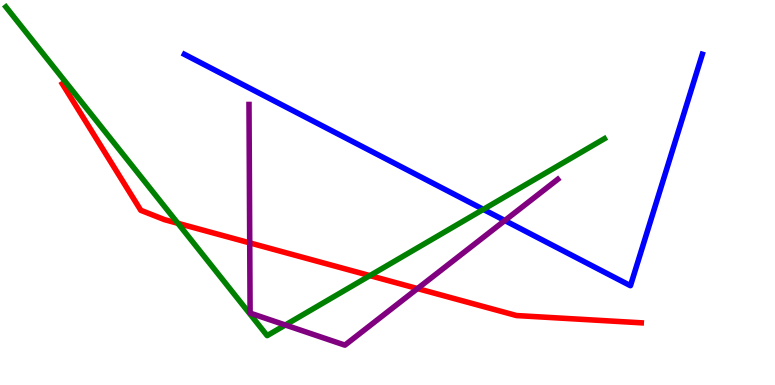[{'lines': ['blue', 'red'], 'intersections': []}, {'lines': ['green', 'red'], 'intersections': [{'x': 2.3, 'y': 4.2}, {'x': 4.77, 'y': 2.84}]}, {'lines': ['purple', 'red'], 'intersections': [{'x': 3.22, 'y': 3.69}, {'x': 5.39, 'y': 2.5}]}, {'lines': ['blue', 'green'], 'intersections': [{'x': 6.24, 'y': 4.56}]}, {'lines': ['blue', 'purple'], 'intersections': [{'x': 6.51, 'y': 4.27}]}, {'lines': ['green', 'purple'], 'intersections': [{'x': 3.68, 'y': 1.56}]}]